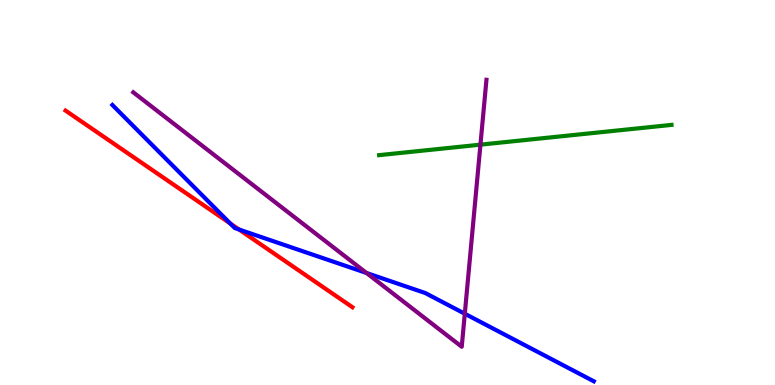[{'lines': ['blue', 'red'], 'intersections': [{'x': 2.97, 'y': 4.2}, {'x': 3.08, 'y': 4.04}]}, {'lines': ['green', 'red'], 'intersections': []}, {'lines': ['purple', 'red'], 'intersections': []}, {'lines': ['blue', 'green'], 'intersections': []}, {'lines': ['blue', 'purple'], 'intersections': [{'x': 4.73, 'y': 2.91}, {'x': 6.0, 'y': 1.85}]}, {'lines': ['green', 'purple'], 'intersections': [{'x': 6.2, 'y': 6.24}]}]